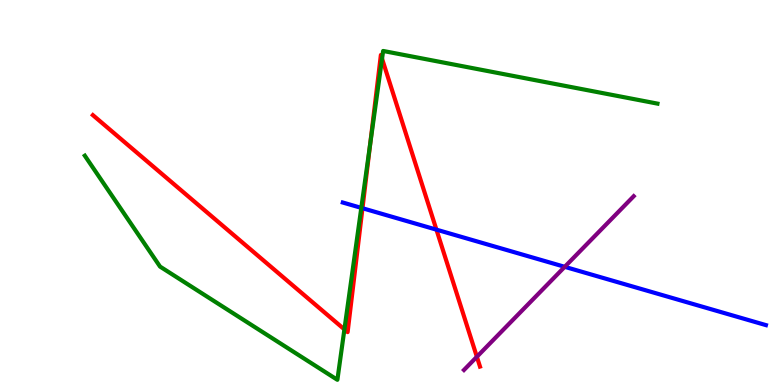[{'lines': ['blue', 'red'], 'intersections': [{'x': 4.68, 'y': 4.59}, {'x': 5.63, 'y': 4.04}]}, {'lines': ['green', 'red'], 'intersections': [{'x': 4.44, 'y': 1.44}, {'x': 4.78, 'y': 6.26}, {'x': 4.93, 'y': 8.48}]}, {'lines': ['purple', 'red'], 'intersections': [{'x': 6.15, 'y': 0.733}]}, {'lines': ['blue', 'green'], 'intersections': [{'x': 4.66, 'y': 4.6}]}, {'lines': ['blue', 'purple'], 'intersections': [{'x': 7.29, 'y': 3.07}]}, {'lines': ['green', 'purple'], 'intersections': []}]